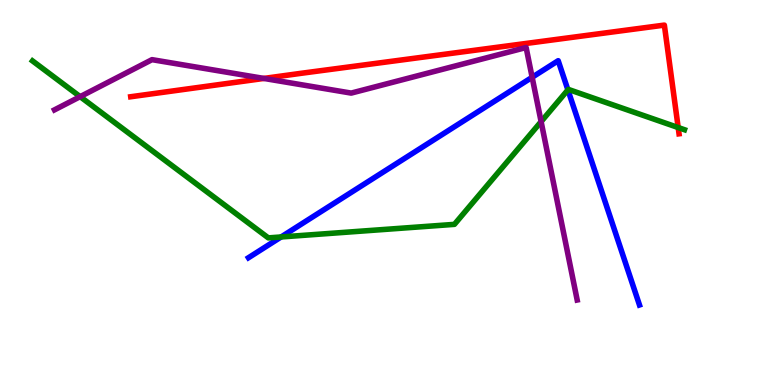[{'lines': ['blue', 'red'], 'intersections': []}, {'lines': ['green', 'red'], 'intersections': [{'x': 8.75, 'y': 6.69}]}, {'lines': ['purple', 'red'], 'intersections': [{'x': 3.4, 'y': 7.96}]}, {'lines': ['blue', 'green'], 'intersections': [{'x': 3.63, 'y': 3.85}, {'x': 7.33, 'y': 7.67}]}, {'lines': ['blue', 'purple'], 'intersections': [{'x': 6.87, 'y': 7.99}]}, {'lines': ['green', 'purple'], 'intersections': [{'x': 1.03, 'y': 7.49}, {'x': 6.98, 'y': 6.84}]}]